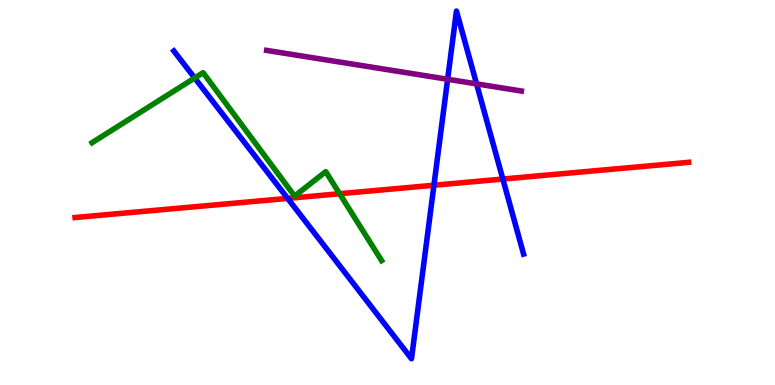[{'lines': ['blue', 'red'], 'intersections': [{'x': 3.71, 'y': 4.85}, {'x': 5.6, 'y': 5.19}, {'x': 6.49, 'y': 5.35}]}, {'lines': ['green', 'red'], 'intersections': [{'x': 4.38, 'y': 4.97}]}, {'lines': ['purple', 'red'], 'intersections': []}, {'lines': ['blue', 'green'], 'intersections': [{'x': 2.51, 'y': 7.97}]}, {'lines': ['blue', 'purple'], 'intersections': [{'x': 5.78, 'y': 7.94}, {'x': 6.15, 'y': 7.82}]}, {'lines': ['green', 'purple'], 'intersections': []}]